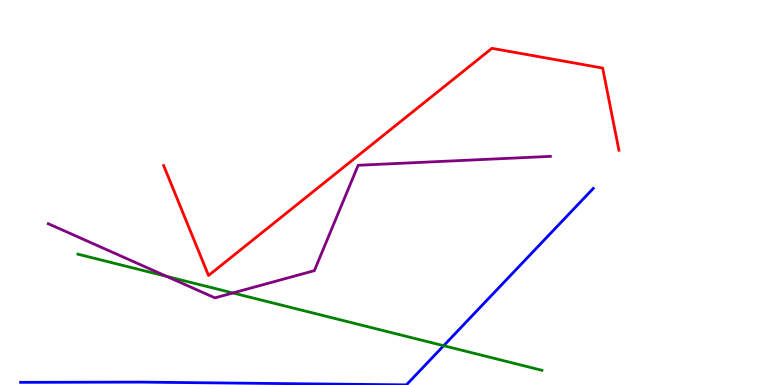[{'lines': ['blue', 'red'], 'intersections': []}, {'lines': ['green', 'red'], 'intersections': []}, {'lines': ['purple', 'red'], 'intersections': []}, {'lines': ['blue', 'green'], 'intersections': [{'x': 5.72, 'y': 1.02}]}, {'lines': ['blue', 'purple'], 'intersections': []}, {'lines': ['green', 'purple'], 'intersections': [{'x': 2.15, 'y': 2.82}, {'x': 3.01, 'y': 2.39}]}]